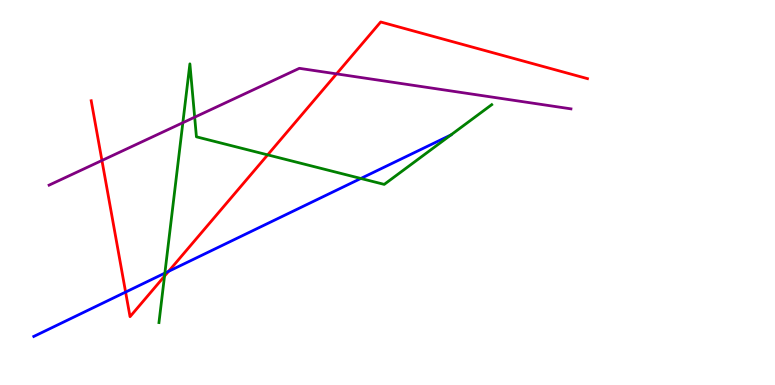[{'lines': ['blue', 'red'], 'intersections': [{'x': 1.62, 'y': 2.41}, {'x': 2.18, 'y': 2.95}]}, {'lines': ['green', 'red'], 'intersections': [{'x': 2.12, 'y': 2.83}, {'x': 3.45, 'y': 5.98}]}, {'lines': ['purple', 'red'], 'intersections': [{'x': 1.32, 'y': 5.83}, {'x': 4.34, 'y': 8.08}]}, {'lines': ['blue', 'green'], 'intersections': [{'x': 2.13, 'y': 2.91}, {'x': 4.66, 'y': 5.36}, {'x': 5.82, 'y': 6.49}]}, {'lines': ['blue', 'purple'], 'intersections': []}, {'lines': ['green', 'purple'], 'intersections': [{'x': 2.36, 'y': 6.81}, {'x': 2.51, 'y': 6.96}]}]